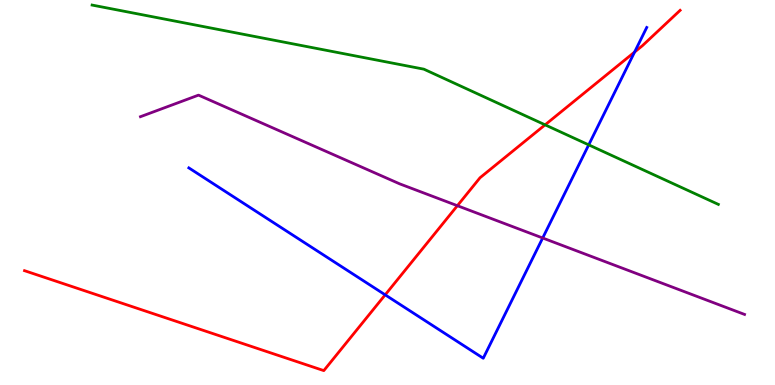[{'lines': ['blue', 'red'], 'intersections': [{'x': 4.97, 'y': 2.34}, {'x': 8.19, 'y': 8.65}]}, {'lines': ['green', 'red'], 'intersections': [{'x': 7.03, 'y': 6.76}]}, {'lines': ['purple', 'red'], 'intersections': [{'x': 5.9, 'y': 4.66}]}, {'lines': ['blue', 'green'], 'intersections': [{'x': 7.6, 'y': 6.24}]}, {'lines': ['blue', 'purple'], 'intersections': [{'x': 7.0, 'y': 3.82}]}, {'lines': ['green', 'purple'], 'intersections': []}]